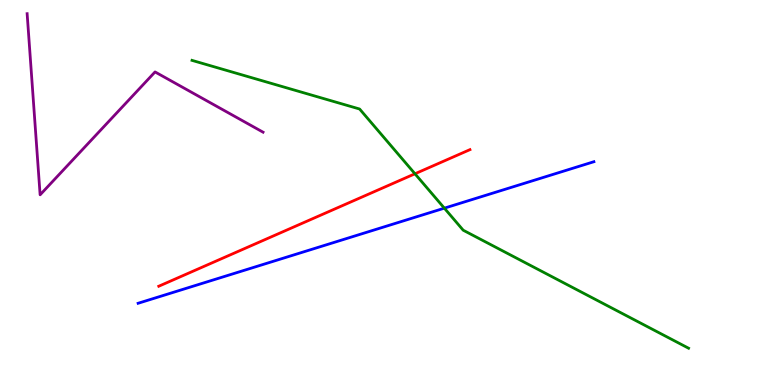[{'lines': ['blue', 'red'], 'intersections': []}, {'lines': ['green', 'red'], 'intersections': [{'x': 5.35, 'y': 5.49}]}, {'lines': ['purple', 'red'], 'intersections': []}, {'lines': ['blue', 'green'], 'intersections': [{'x': 5.73, 'y': 4.59}]}, {'lines': ['blue', 'purple'], 'intersections': []}, {'lines': ['green', 'purple'], 'intersections': []}]